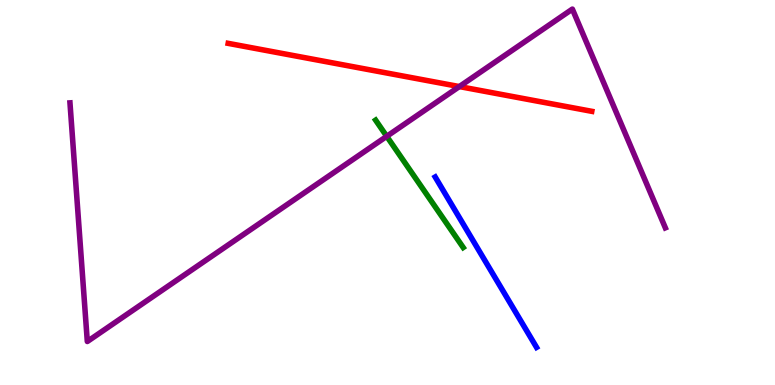[{'lines': ['blue', 'red'], 'intersections': []}, {'lines': ['green', 'red'], 'intersections': []}, {'lines': ['purple', 'red'], 'intersections': [{'x': 5.93, 'y': 7.75}]}, {'lines': ['blue', 'green'], 'intersections': []}, {'lines': ['blue', 'purple'], 'intersections': []}, {'lines': ['green', 'purple'], 'intersections': [{'x': 4.99, 'y': 6.46}]}]